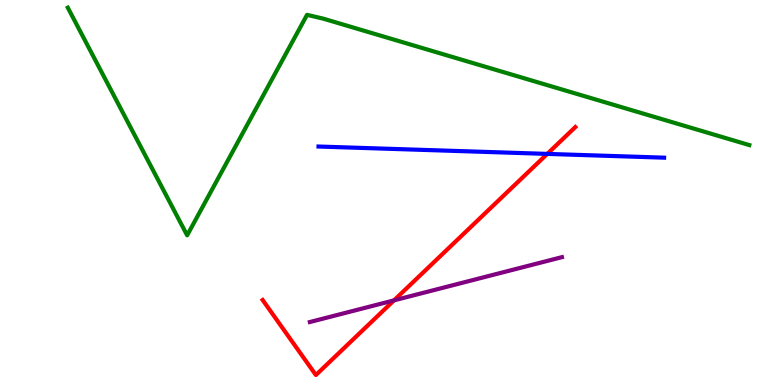[{'lines': ['blue', 'red'], 'intersections': [{'x': 7.06, 'y': 6.0}]}, {'lines': ['green', 'red'], 'intersections': []}, {'lines': ['purple', 'red'], 'intersections': [{'x': 5.08, 'y': 2.2}]}, {'lines': ['blue', 'green'], 'intersections': []}, {'lines': ['blue', 'purple'], 'intersections': []}, {'lines': ['green', 'purple'], 'intersections': []}]